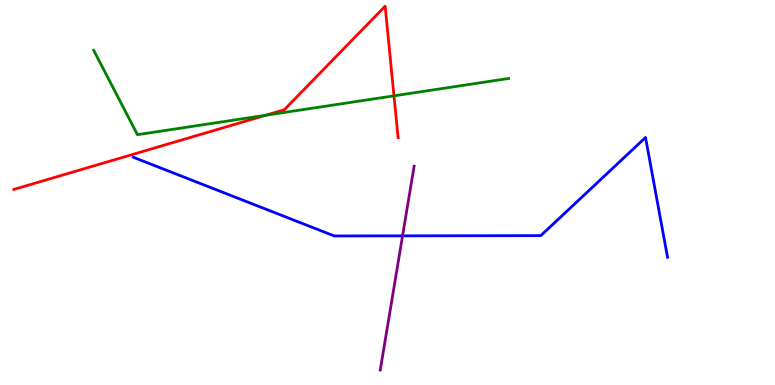[{'lines': ['blue', 'red'], 'intersections': []}, {'lines': ['green', 'red'], 'intersections': [{'x': 3.43, 'y': 7.01}, {'x': 5.08, 'y': 7.51}]}, {'lines': ['purple', 'red'], 'intersections': []}, {'lines': ['blue', 'green'], 'intersections': []}, {'lines': ['blue', 'purple'], 'intersections': [{'x': 5.19, 'y': 3.87}]}, {'lines': ['green', 'purple'], 'intersections': []}]